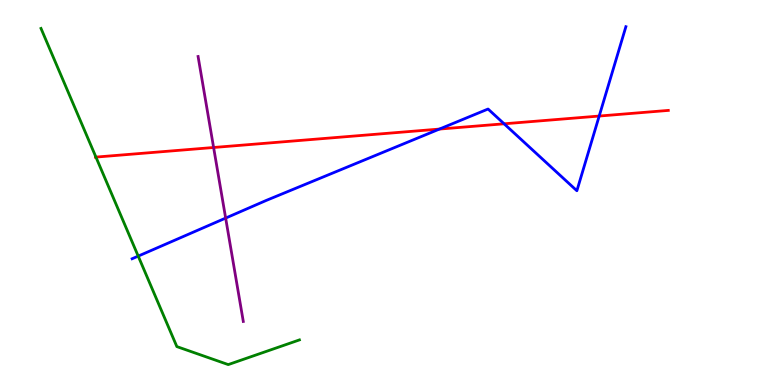[{'lines': ['blue', 'red'], 'intersections': [{'x': 5.67, 'y': 6.65}, {'x': 6.5, 'y': 6.78}, {'x': 7.73, 'y': 6.99}]}, {'lines': ['green', 'red'], 'intersections': [{'x': 1.24, 'y': 5.92}]}, {'lines': ['purple', 'red'], 'intersections': [{'x': 2.76, 'y': 6.17}]}, {'lines': ['blue', 'green'], 'intersections': [{'x': 1.78, 'y': 3.35}]}, {'lines': ['blue', 'purple'], 'intersections': [{'x': 2.91, 'y': 4.34}]}, {'lines': ['green', 'purple'], 'intersections': []}]